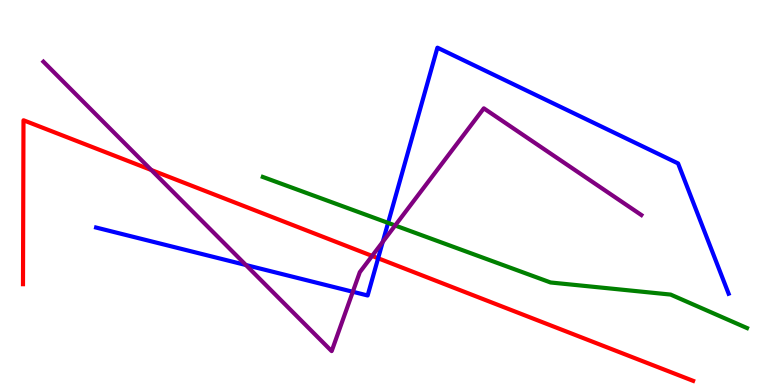[{'lines': ['blue', 'red'], 'intersections': [{'x': 4.88, 'y': 3.29}]}, {'lines': ['green', 'red'], 'intersections': []}, {'lines': ['purple', 'red'], 'intersections': [{'x': 1.95, 'y': 5.58}, {'x': 4.8, 'y': 3.35}]}, {'lines': ['blue', 'green'], 'intersections': [{'x': 5.01, 'y': 4.21}]}, {'lines': ['blue', 'purple'], 'intersections': [{'x': 3.17, 'y': 3.12}, {'x': 4.55, 'y': 2.42}, {'x': 4.94, 'y': 3.72}]}, {'lines': ['green', 'purple'], 'intersections': [{'x': 5.1, 'y': 4.14}]}]